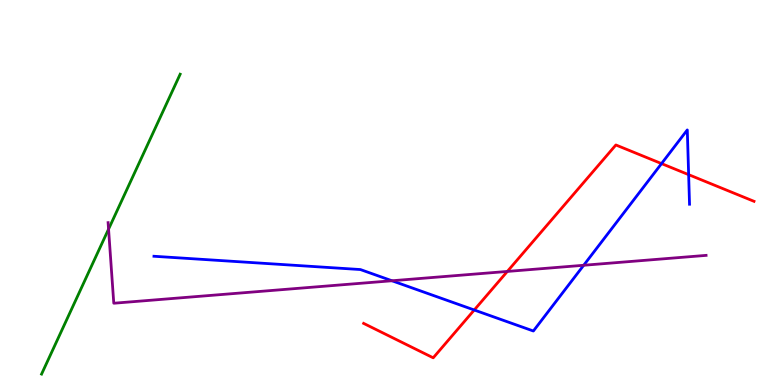[{'lines': ['blue', 'red'], 'intersections': [{'x': 6.12, 'y': 1.95}, {'x': 8.54, 'y': 5.75}, {'x': 8.89, 'y': 5.46}]}, {'lines': ['green', 'red'], 'intersections': []}, {'lines': ['purple', 'red'], 'intersections': [{'x': 6.55, 'y': 2.95}]}, {'lines': ['blue', 'green'], 'intersections': []}, {'lines': ['blue', 'purple'], 'intersections': [{'x': 5.06, 'y': 2.71}, {'x': 7.53, 'y': 3.11}]}, {'lines': ['green', 'purple'], 'intersections': [{'x': 1.4, 'y': 4.05}]}]